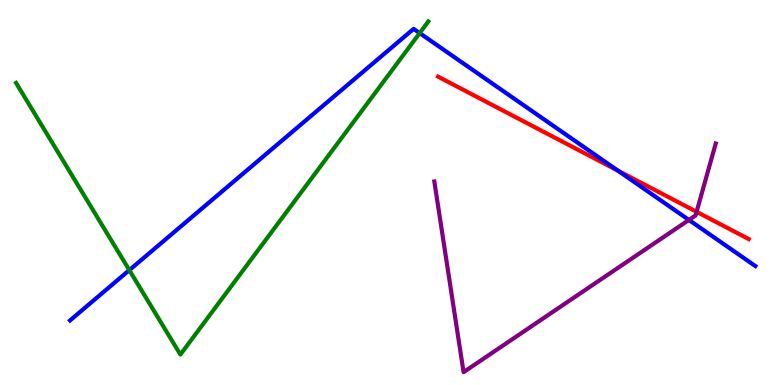[{'lines': ['blue', 'red'], 'intersections': [{'x': 7.97, 'y': 5.57}]}, {'lines': ['green', 'red'], 'intersections': []}, {'lines': ['purple', 'red'], 'intersections': [{'x': 8.99, 'y': 4.5}]}, {'lines': ['blue', 'green'], 'intersections': [{'x': 1.67, 'y': 2.98}, {'x': 5.42, 'y': 9.14}]}, {'lines': ['blue', 'purple'], 'intersections': [{'x': 8.89, 'y': 4.29}]}, {'lines': ['green', 'purple'], 'intersections': []}]